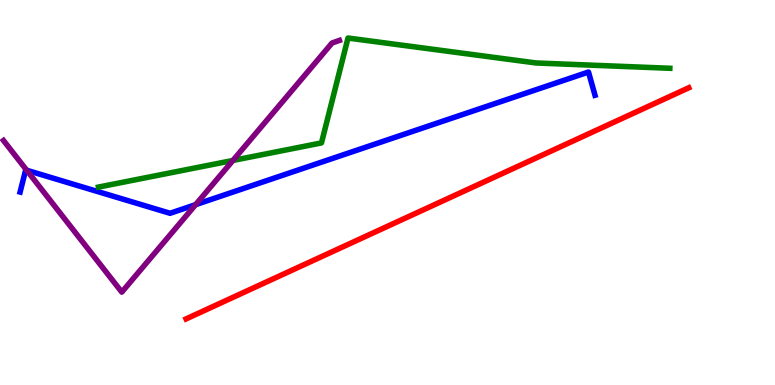[{'lines': ['blue', 'red'], 'intersections': []}, {'lines': ['green', 'red'], 'intersections': []}, {'lines': ['purple', 'red'], 'intersections': []}, {'lines': ['blue', 'green'], 'intersections': []}, {'lines': ['blue', 'purple'], 'intersections': [{'x': 0.344, 'y': 5.58}, {'x': 2.52, 'y': 4.68}]}, {'lines': ['green', 'purple'], 'intersections': [{'x': 3.01, 'y': 5.83}]}]